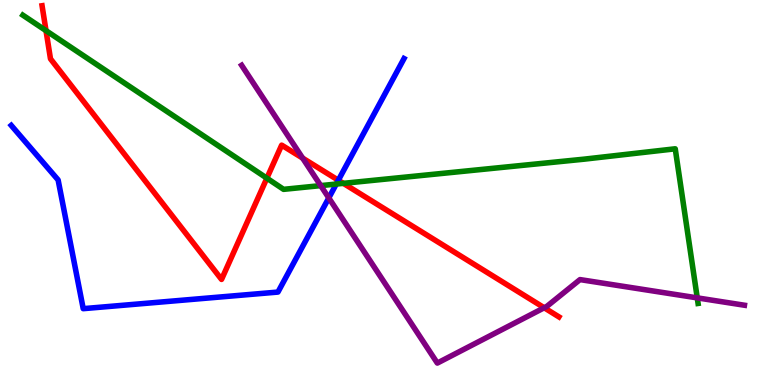[{'lines': ['blue', 'red'], 'intersections': [{'x': 4.37, 'y': 5.32}]}, {'lines': ['green', 'red'], 'intersections': [{'x': 0.594, 'y': 9.2}, {'x': 3.44, 'y': 5.37}, {'x': 4.43, 'y': 5.24}]}, {'lines': ['purple', 'red'], 'intersections': [{'x': 3.9, 'y': 5.89}, {'x': 7.02, 'y': 2.01}]}, {'lines': ['blue', 'green'], 'intersections': [{'x': 4.34, 'y': 5.22}]}, {'lines': ['blue', 'purple'], 'intersections': [{'x': 4.24, 'y': 4.86}]}, {'lines': ['green', 'purple'], 'intersections': [{'x': 4.14, 'y': 5.18}, {'x': 9.0, 'y': 2.26}]}]